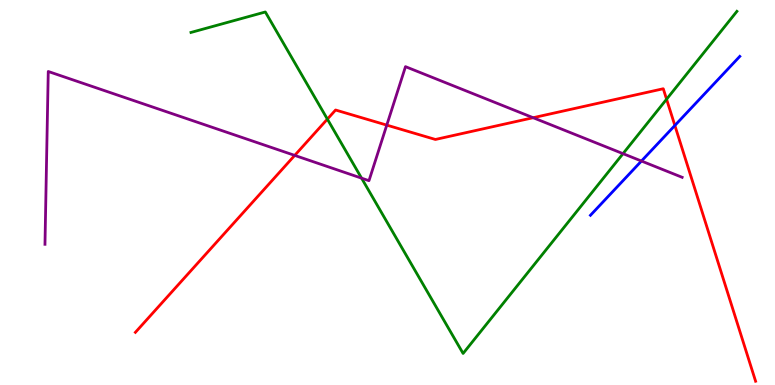[{'lines': ['blue', 'red'], 'intersections': [{'x': 8.71, 'y': 6.74}]}, {'lines': ['green', 'red'], 'intersections': [{'x': 4.22, 'y': 6.91}, {'x': 8.6, 'y': 7.42}]}, {'lines': ['purple', 'red'], 'intersections': [{'x': 3.8, 'y': 5.96}, {'x': 4.99, 'y': 6.75}, {'x': 6.88, 'y': 6.94}]}, {'lines': ['blue', 'green'], 'intersections': []}, {'lines': ['blue', 'purple'], 'intersections': [{'x': 8.28, 'y': 5.82}]}, {'lines': ['green', 'purple'], 'intersections': [{'x': 4.67, 'y': 5.37}, {'x': 8.04, 'y': 6.01}]}]